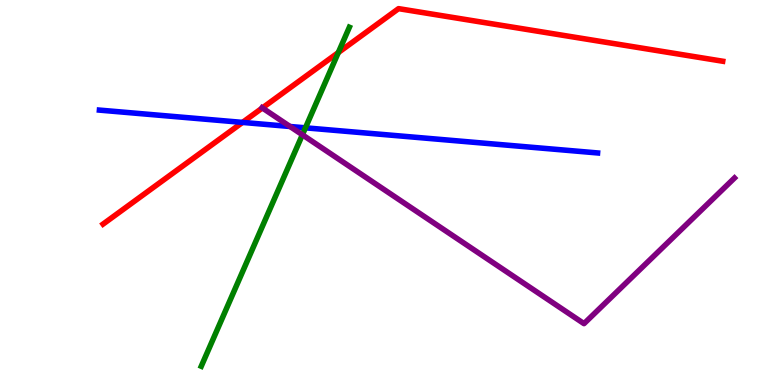[{'lines': ['blue', 'red'], 'intersections': [{'x': 3.13, 'y': 6.82}]}, {'lines': ['green', 'red'], 'intersections': [{'x': 4.37, 'y': 8.63}]}, {'lines': ['purple', 'red'], 'intersections': [{'x': 3.39, 'y': 7.2}]}, {'lines': ['blue', 'green'], 'intersections': [{'x': 3.94, 'y': 6.68}]}, {'lines': ['blue', 'purple'], 'intersections': [{'x': 3.74, 'y': 6.71}]}, {'lines': ['green', 'purple'], 'intersections': [{'x': 3.9, 'y': 6.5}]}]